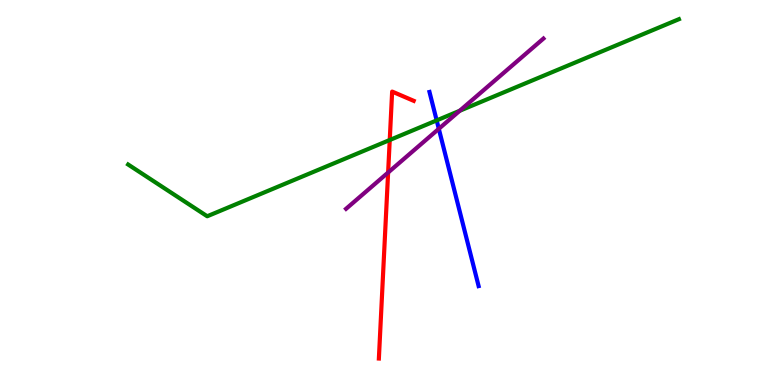[{'lines': ['blue', 'red'], 'intersections': []}, {'lines': ['green', 'red'], 'intersections': [{'x': 5.03, 'y': 6.36}]}, {'lines': ['purple', 'red'], 'intersections': [{'x': 5.01, 'y': 5.52}]}, {'lines': ['blue', 'green'], 'intersections': [{'x': 5.63, 'y': 6.87}]}, {'lines': ['blue', 'purple'], 'intersections': [{'x': 5.66, 'y': 6.65}]}, {'lines': ['green', 'purple'], 'intersections': [{'x': 5.93, 'y': 7.12}]}]